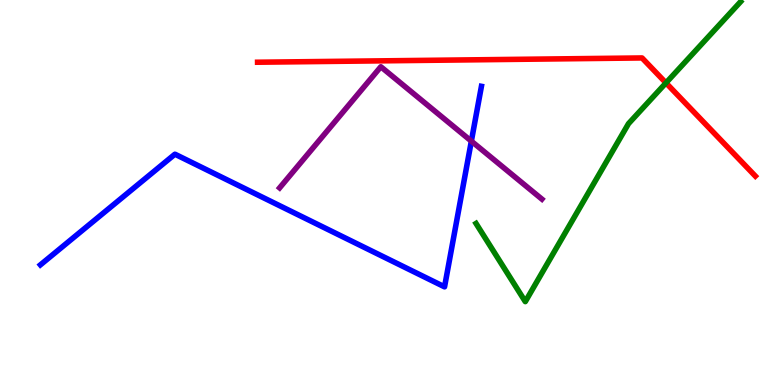[{'lines': ['blue', 'red'], 'intersections': []}, {'lines': ['green', 'red'], 'intersections': [{'x': 8.59, 'y': 7.85}]}, {'lines': ['purple', 'red'], 'intersections': []}, {'lines': ['blue', 'green'], 'intersections': []}, {'lines': ['blue', 'purple'], 'intersections': [{'x': 6.08, 'y': 6.33}]}, {'lines': ['green', 'purple'], 'intersections': []}]